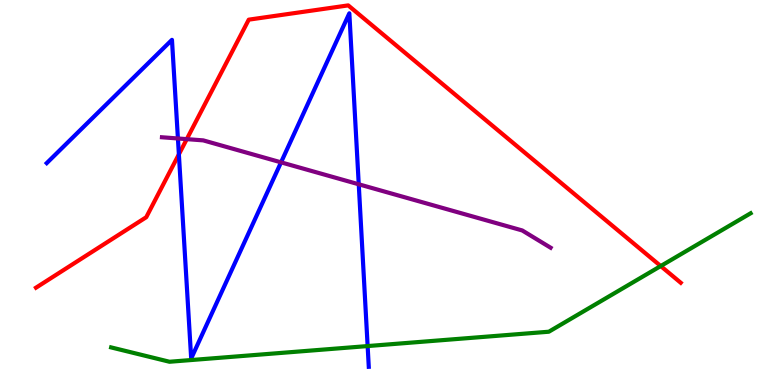[{'lines': ['blue', 'red'], 'intersections': [{'x': 2.31, 'y': 5.99}]}, {'lines': ['green', 'red'], 'intersections': [{'x': 8.53, 'y': 3.09}]}, {'lines': ['purple', 'red'], 'intersections': [{'x': 2.41, 'y': 6.39}]}, {'lines': ['blue', 'green'], 'intersections': [{'x': 4.74, 'y': 1.01}]}, {'lines': ['blue', 'purple'], 'intersections': [{'x': 2.3, 'y': 6.4}, {'x': 3.63, 'y': 5.78}, {'x': 4.63, 'y': 5.21}]}, {'lines': ['green', 'purple'], 'intersections': []}]